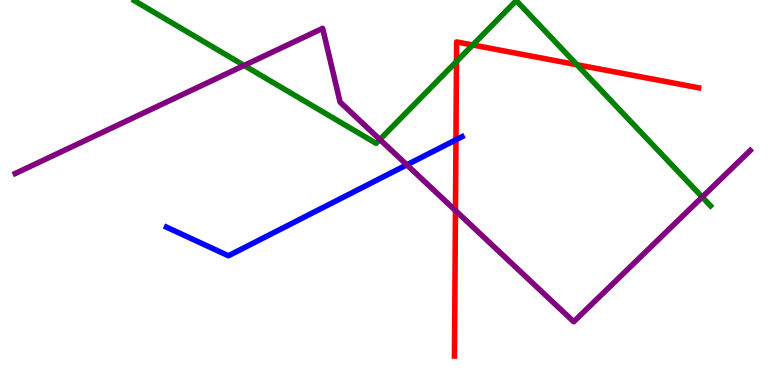[{'lines': ['blue', 'red'], 'intersections': [{'x': 5.88, 'y': 6.37}]}, {'lines': ['green', 'red'], 'intersections': [{'x': 5.89, 'y': 8.4}, {'x': 6.1, 'y': 8.83}, {'x': 7.44, 'y': 8.32}]}, {'lines': ['purple', 'red'], 'intersections': [{'x': 5.88, 'y': 4.53}]}, {'lines': ['blue', 'green'], 'intersections': []}, {'lines': ['blue', 'purple'], 'intersections': [{'x': 5.25, 'y': 5.72}]}, {'lines': ['green', 'purple'], 'intersections': [{'x': 3.15, 'y': 8.3}, {'x': 4.9, 'y': 6.38}, {'x': 9.06, 'y': 4.88}]}]